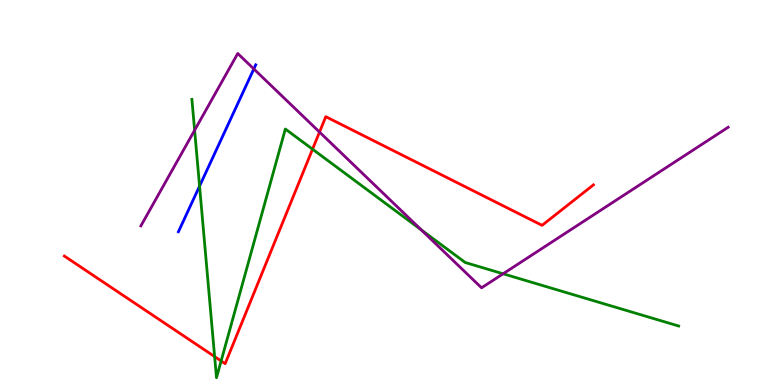[{'lines': ['blue', 'red'], 'intersections': []}, {'lines': ['green', 'red'], 'intersections': [{'x': 2.77, 'y': 0.738}, {'x': 2.85, 'y': 0.625}, {'x': 4.03, 'y': 6.12}]}, {'lines': ['purple', 'red'], 'intersections': [{'x': 4.12, 'y': 6.57}]}, {'lines': ['blue', 'green'], 'intersections': [{'x': 2.57, 'y': 5.17}]}, {'lines': ['blue', 'purple'], 'intersections': [{'x': 3.28, 'y': 8.21}]}, {'lines': ['green', 'purple'], 'intersections': [{'x': 2.51, 'y': 6.62}, {'x': 5.44, 'y': 4.03}, {'x': 6.49, 'y': 2.89}]}]